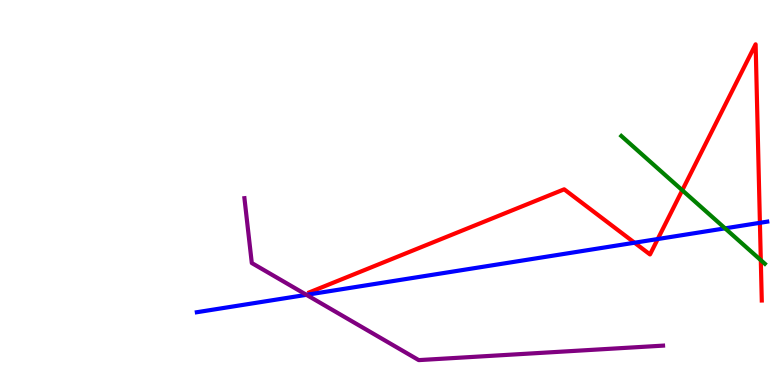[{'lines': ['blue', 'red'], 'intersections': [{'x': 8.19, 'y': 3.7}, {'x': 8.49, 'y': 3.79}, {'x': 9.81, 'y': 4.21}]}, {'lines': ['green', 'red'], 'intersections': [{'x': 8.8, 'y': 5.06}, {'x': 9.82, 'y': 3.24}]}, {'lines': ['purple', 'red'], 'intersections': []}, {'lines': ['blue', 'green'], 'intersections': [{'x': 9.36, 'y': 4.07}]}, {'lines': ['blue', 'purple'], 'intersections': [{'x': 3.95, 'y': 2.34}]}, {'lines': ['green', 'purple'], 'intersections': []}]